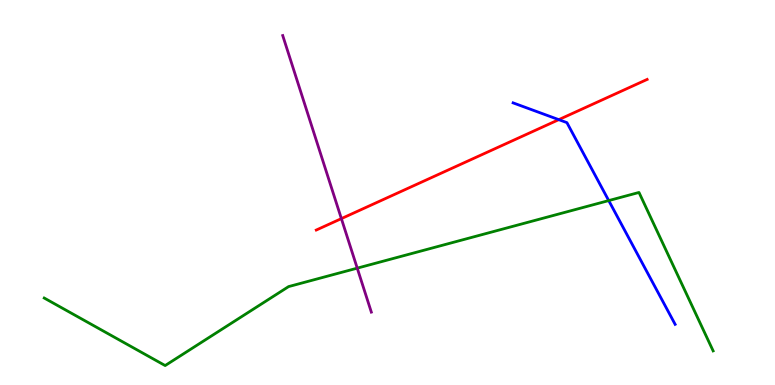[{'lines': ['blue', 'red'], 'intersections': [{'x': 7.21, 'y': 6.89}]}, {'lines': ['green', 'red'], 'intersections': []}, {'lines': ['purple', 'red'], 'intersections': [{'x': 4.4, 'y': 4.32}]}, {'lines': ['blue', 'green'], 'intersections': [{'x': 7.85, 'y': 4.79}]}, {'lines': ['blue', 'purple'], 'intersections': []}, {'lines': ['green', 'purple'], 'intersections': [{'x': 4.61, 'y': 3.03}]}]